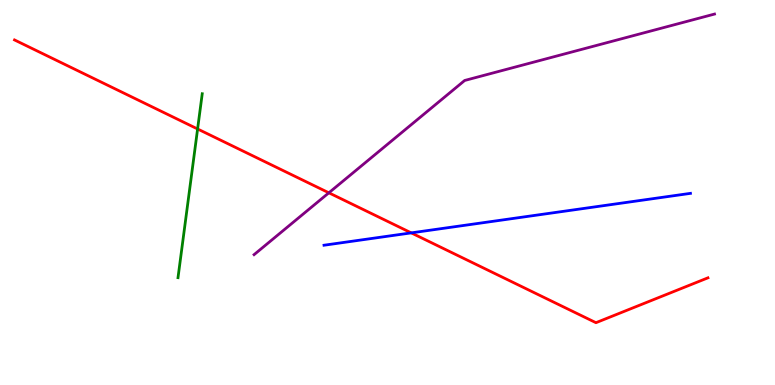[{'lines': ['blue', 'red'], 'intersections': [{'x': 5.31, 'y': 3.95}]}, {'lines': ['green', 'red'], 'intersections': [{'x': 2.55, 'y': 6.65}]}, {'lines': ['purple', 'red'], 'intersections': [{'x': 4.24, 'y': 4.99}]}, {'lines': ['blue', 'green'], 'intersections': []}, {'lines': ['blue', 'purple'], 'intersections': []}, {'lines': ['green', 'purple'], 'intersections': []}]